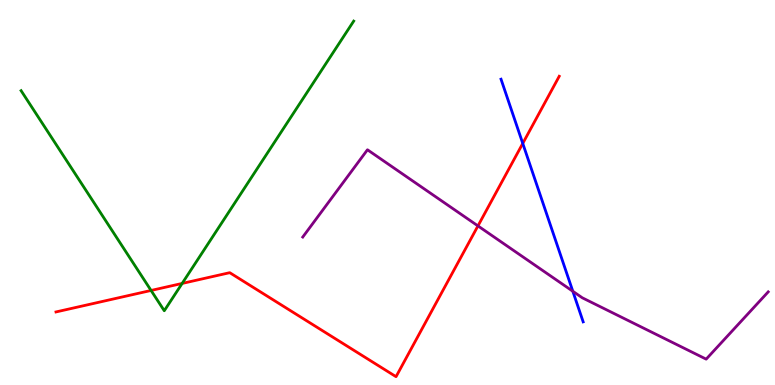[{'lines': ['blue', 'red'], 'intersections': [{'x': 6.75, 'y': 6.27}]}, {'lines': ['green', 'red'], 'intersections': [{'x': 1.95, 'y': 2.46}, {'x': 2.35, 'y': 2.64}]}, {'lines': ['purple', 'red'], 'intersections': [{'x': 6.17, 'y': 4.13}]}, {'lines': ['blue', 'green'], 'intersections': []}, {'lines': ['blue', 'purple'], 'intersections': [{'x': 7.39, 'y': 2.43}]}, {'lines': ['green', 'purple'], 'intersections': []}]